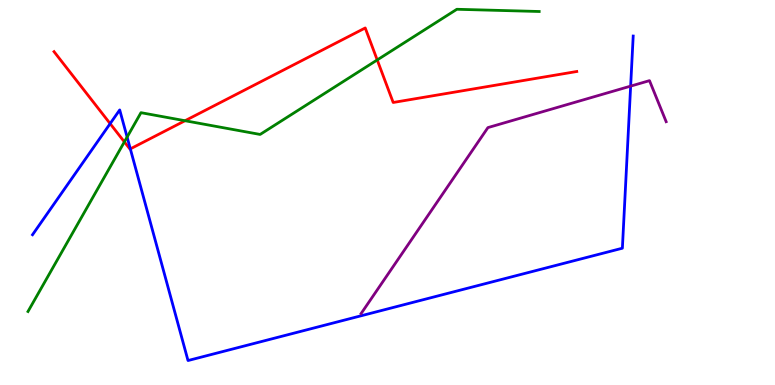[{'lines': ['blue', 'red'], 'intersections': [{'x': 1.42, 'y': 6.79}, {'x': 1.68, 'y': 6.13}]}, {'lines': ['green', 'red'], 'intersections': [{'x': 1.6, 'y': 6.31}, {'x': 2.39, 'y': 6.86}, {'x': 4.87, 'y': 8.44}]}, {'lines': ['purple', 'red'], 'intersections': []}, {'lines': ['blue', 'green'], 'intersections': [{'x': 1.64, 'y': 6.44}]}, {'lines': ['blue', 'purple'], 'intersections': [{'x': 8.14, 'y': 7.76}]}, {'lines': ['green', 'purple'], 'intersections': []}]